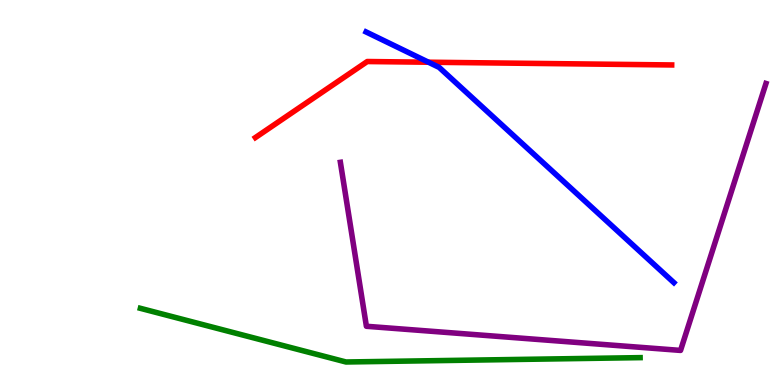[{'lines': ['blue', 'red'], 'intersections': [{'x': 5.53, 'y': 8.38}]}, {'lines': ['green', 'red'], 'intersections': []}, {'lines': ['purple', 'red'], 'intersections': []}, {'lines': ['blue', 'green'], 'intersections': []}, {'lines': ['blue', 'purple'], 'intersections': []}, {'lines': ['green', 'purple'], 'intersections': []}]